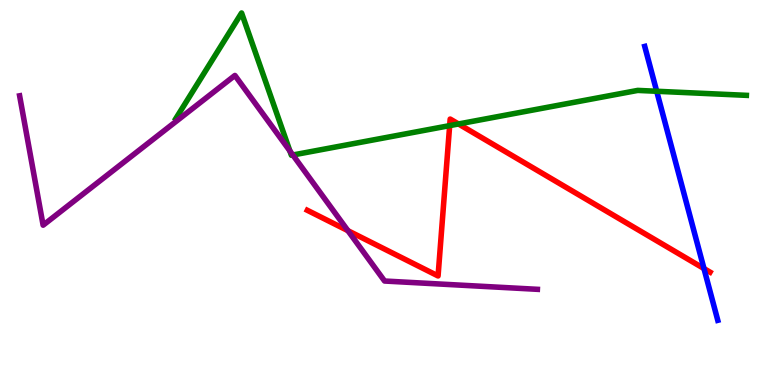[{'lines': ['blue', 'red'], 'intersections': [{'x': 9.08, 'y': 3.02}]}, {'lines': ['green', 'red'], 'intersections': [{'x': 5.8, 'y': 6.74}, {'x': 5.92, 'y': 6.78}]}, {'lines': ['purple', 'red'], 'intersections': [{'x': 4.49, 'y': 4.01}]}, {'lines': ['blue', 'green'], 'intersections': [{'x': 8.47, 'y': 7.63}]}, {'lines': ['blue', 'purple'], 'intersections': []}, {'lines': ['green', 'purple'], 'intersections': [{'x': 3.74, 'y': 6.08}, {'x': 3.78, 'y': 5.97}]}]